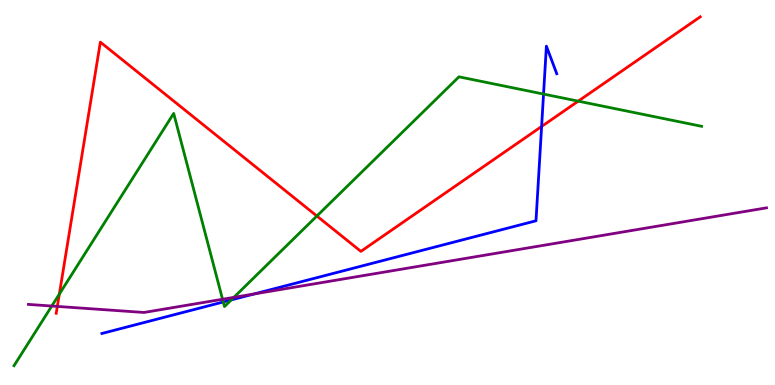[{'lines': ['blue', 'red'], 'intersections': [{'x': 6.99, 'y': 6.72}]}, {'lines': ['green', 'red'], 'intersections': [{'x': 0.766, 'y': 2.36}, {'x': 4.09, 'y': 4.39}, {'x': 7.46, 'y': 7.37}]}, {'lines': ['purple', 'red'], 'intersections': [{'x': 0.74, 'y': 2.04}]}, {'lines': ['blue', 'green'], 'intersections': [{'x': 2.88, 'y': 2.16}, {'x': 2.98, 'y': 2.21}, {'x': 7.01, 'y': 7.56}]}, {'lines': ['blue', 'purple'], 'intersections': [{'x': 3.28, 'y': 2.37}]}, {'lines': ['green', 'purple'], 'intersections': [{'x': 0.668, 'y': 2.05}, {'x': 2.87, 'y': 2.23}, {'x': 3.02, 'y': 2.28}]}]